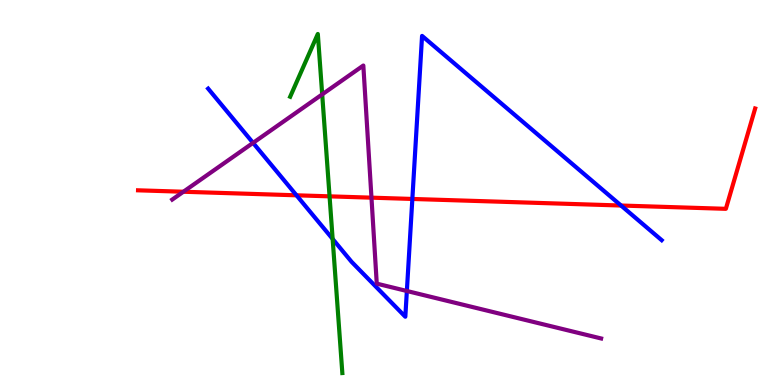[{'lines': ['blue', 'red'], 'intersections': [{'x': 3.83, 'y': 4.93}, {'x': 5.32, 'y': 4.83}, {'x': 8.01, 'y': 4.66}]}, {'lines': ['green', 'red'], 'intersections': [{'x': 4.25, 'y': 4.9}]}, {'lines': ['purple', 'red'], 'intersections': [{'x': 2.37, 'y': 5.02}, {'x': 4.79, 'y': 4.87}]}, {'lines': ['blue', 'green'], 'intersections': [{'x': 4.29, 'y': 3.79}]}, {'lines': ['blue', 'purple'], 'intersections': [{'x': 3.27, 'y': 6.29}, {'x': 5.25, 'y': 2.44}]}, {'lines': ['green', 'purple'], 'intersections': [{'x': 4.16, 'y': 7.55}]}]